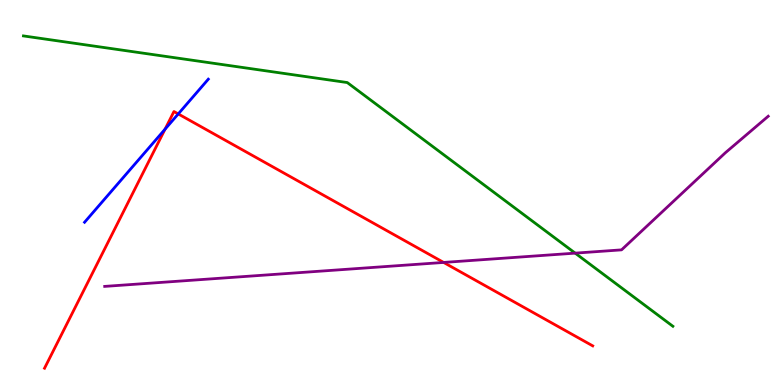[{'lines': ['blue', 'red'], 'intersections': [{'x': 2.13, 'y': 6.64}, {'x': 2.3, 'y': 7.04}]}, {'lines': ['green', 'red'], 'intersections': []}, {'lines': ['purple', 'red'], 'intersections': [{'x': 5.72, 'y': 3.18}]}, {'lines': ['blue', 'green'], 'intersections': []}, {'lines': ['blue', 'purple'], 'intersections': []}, {'lines': ['green', 'purple'], 'intersections': [{'x': 7.42, 'y': 3.42}]}]